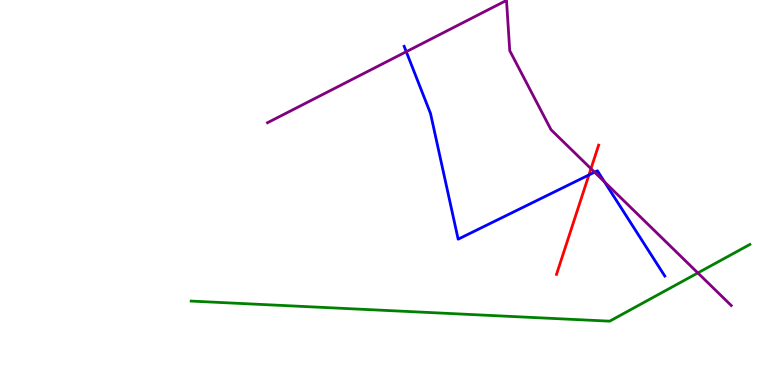[{'lines': ['blue', 'red'], 'intersections': [{'x': 7.6, 'y': 5.46}]}, {'lines': ['green', 'red'], 'intersections': []}, {'lines': ['purple', 'red'], 'intersections': [{'x': 7.63, 'y': 5.62}]}, {'lines': ['blue', 'green'], 'intersections': []}, {'lines': ['blue', 'purple'], 'intersections': [{'x': 5.24, 'y': 8.66}, {'x': 7.67, 'y': 5.53}, {'x': 7.8, 'y': 5.28}]}, {'lines': ['green', 'purple'], 'intersections': [{'x': 9.0, 'y': 2.91}]}]